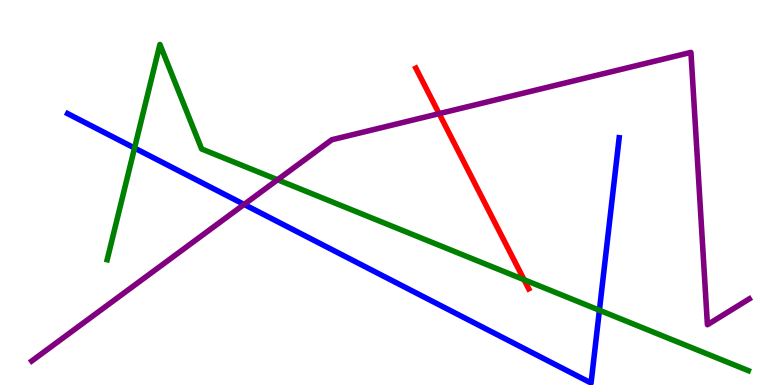[{'lines': ['blue', 'red'], 'intersections': []}, {'lines': ['green', 'red'], 'intersections': [{'x': 6.76, 'y': 2.74}]}, {'lines': ['purple', 'red'], 'intersections': [{'x': 5.67, 'y': 7.05}]}, {'lines': ['blue', 'green'], 'intersections': [{'x': 1.74, 'y': 6.15}, {'x': 7.73, 'y': 1.94}]}, {'lines': ['blue', 'purple'], 'intersections': [{'x': 3.15, 'y': 4.69}]}, {'lines': ['green', 'purple'], 'intersections': [{'x': 3.58, 'y': 5.33}]}]